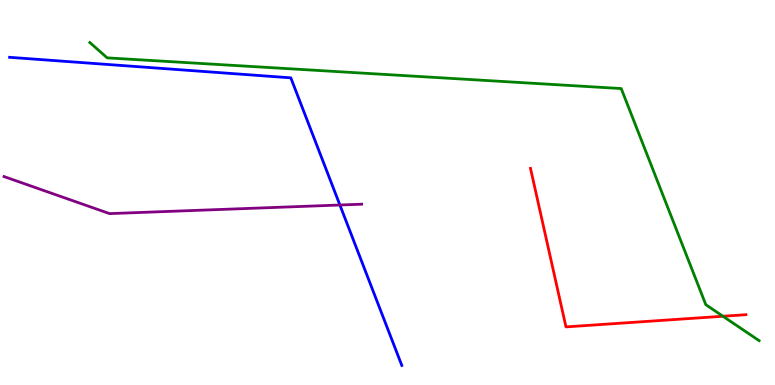[{'lines': ['blue', 'red'], 'intersections': []}, {'lines': ['green', 'red'], 'intersections': [{'x': 9.33, 'y': 1.79}]}, {'lines': ['purple', 'red'], 'intersections': []}, {'lines': ['blue', 'green'], 'intersections': []}, {'lines': ['blue', 'purple'], 'intersections': [{'x': 4.39, 'y': 4.68}]}, {'lines': ['green', 'purple'], 'intersections': []}]